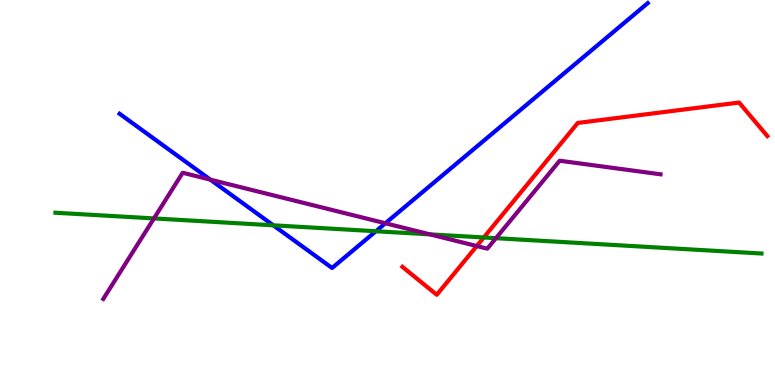[{'lines': ['blue', 'red'], 'intersections': []}, {'lines': ['green', 'red'], 'intersections': [{'x': 6.24, 'y': 3.83}]}, {'lines': ['purple', 'red'], 'intersections': [{'x': 6.15, 'y': 3.61}]}, {'lines': ['blue', 'green'], 'intersections': [{'x': 3.53, 'y': 4.15}, {'x': 4.85, 'y': 3.99}]}, {'lines': ['blue', 'purple'], 'intersections': [{'x': 2.71, 'y': 5.33}, {'x': 4.97, 'y': 4.2}]}, {'lines': ['green', 'purple'], 'intersections': [{'x': 1.99, 'y': 4.33}, {'x': 5.55, 'y': 3.91}, {'x': 6.4, 'y': 3.81}]}]